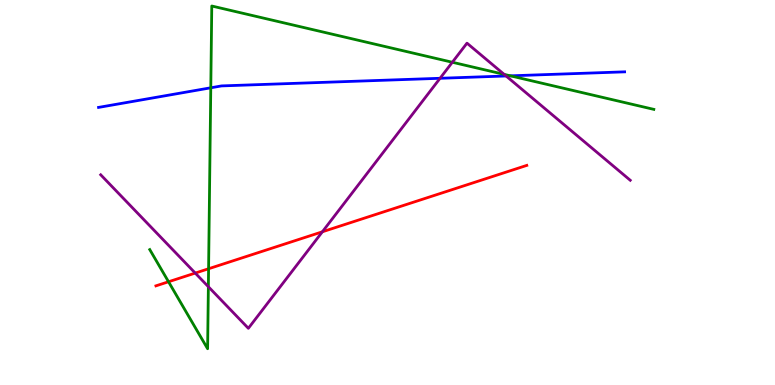[{'lines': ['blue', 'red'], 'intersections': []}, {'lines': ['green', 'red'], 'intersections': [{'x': 2.17, 'y': 2.68}, {'x': 2.69, 'y': 3.02}]}, {'lines': ['purple', 'red'], 'intersections': [{'x': 2.52, 'y': 2.91}, {'x': 4.16, 'y': 3.98}]}, {'lines': ['blue', 'green'], 'intersections': [{'x': 2.72, 'y': 7.72}, {'x': 6.59, 'y': 8.03}]}, {'lines': ['blue', 'purple'], 'intersections': [{'x': 5.68, 'y': 7.97}, {'x': 6.53, 'y': 8.03}]}, {'lines': ['green', 'purple'], 'intersections': [{'x': 2.69, 'y': 2.55}, {'x': 5.84, 'y': 8.38}, {'x': 6.51, 'y': 8.07}]}]